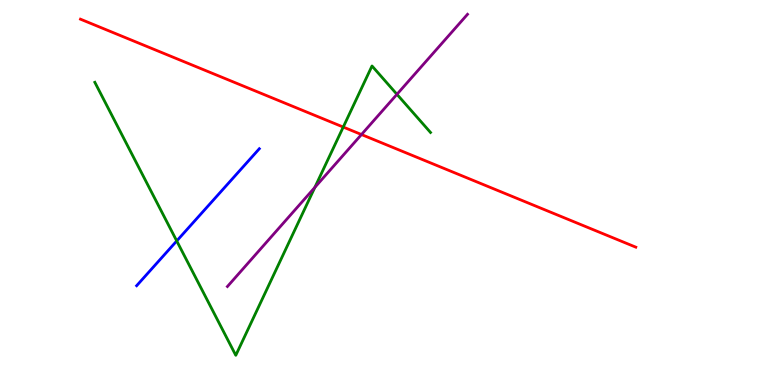[{'lines': ['blue', 'red'], 'intersections': []}, {'lines': ['green', 'red'], 'intersections': [{'x': 4.43, 'y': 6.7}]}, {'lines': ['purple', 'red'], 'intersections': [{'x': 4.66, 'y': 6.51}]}, {'lines': ['blue', 'green'], 'intersections': [{'x': 2.28, 'y': 3.74}]}, {'lines': ['blue', 'purple'], 'intersections': []}, {'lines': ['green', 'purple'], 'intersections': [{'x': 4.06, 'y': 5.13}, {'x': 5.12, 'y': 7.55}]}]